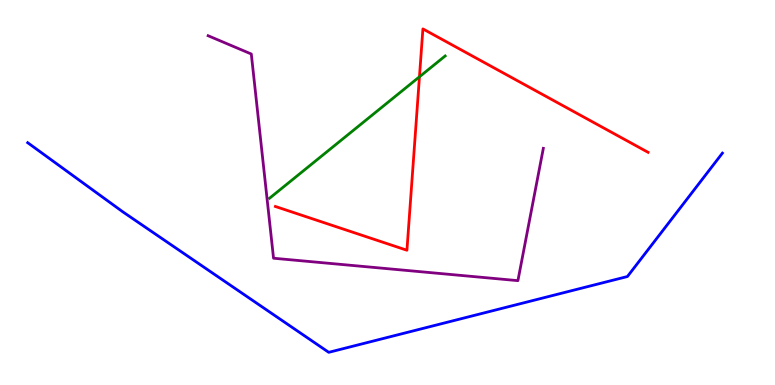[{'lines': ['blue', 'red'], 'intersections': []}, {'lines': ['green', 'red'], 'intersections': [{'x': 5.41, 'y': 8.01}]}, {'lines': ['purple', 'red'], 'intersections': []}, {'lines': ['blue', 'green'], 'intersections': []}, {'lines': ['blue', 'purple'], 'intersections': []}, {'lines': ['green', 'purple'], 'intersections': []}]